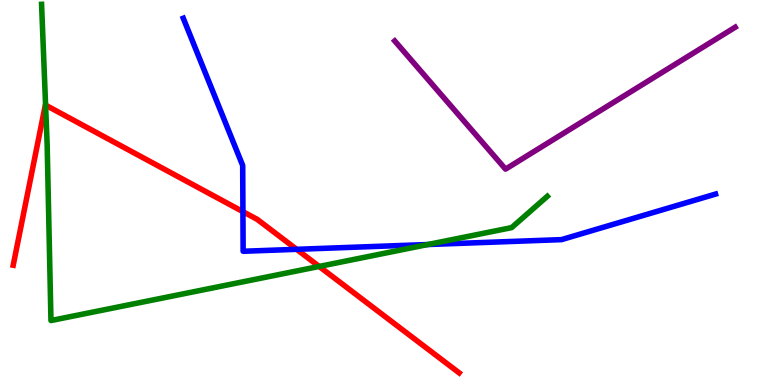[{'lines': ['blue', 'red'], 'intersections': [{'x': 3.13, 'y': 4.5}, {'x': 3.83, 'y': 3.52}]}, {'lines': ['green', 'red'], 'intersections': [{'x': 0.588, 'y': 7.27}, {'x': 4.12, 'y': 3.08}]}, {'lines': ['purple', 'red'], 'intersections': []}, {'lines': ['blue', 'green'], 'intersections': [{'x': 5.52, 'y': 3.65}]}, {'lines': ['blue', 'purple'], 'intersections': []}, {'lines': ['green', 'purple'], 'intersections': []}]